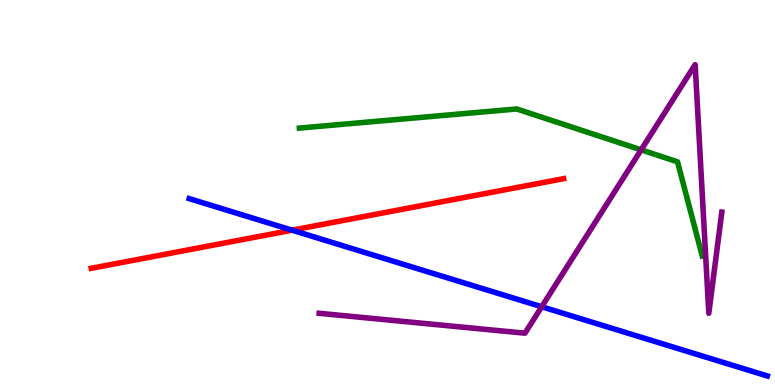[{'lines': ['blue', 'red'], 'intersections': [{'x': 3.77, 'y': 4.02}]}, {'lines': ['green', 'red'], 'intersections': []}, {'lines': ['purple', 'red'], 'intersections': []}, {'lines': ['blue', 'green'], 'intersections': []}, {'lines': ['blue', 'purple'], 'intersections': [{'x': 6.99, 'y': 2.03}]}, {'lines': ['green', 'purple'], 'intersections': [{'x': 8.27, 'y': 6.11}]}]